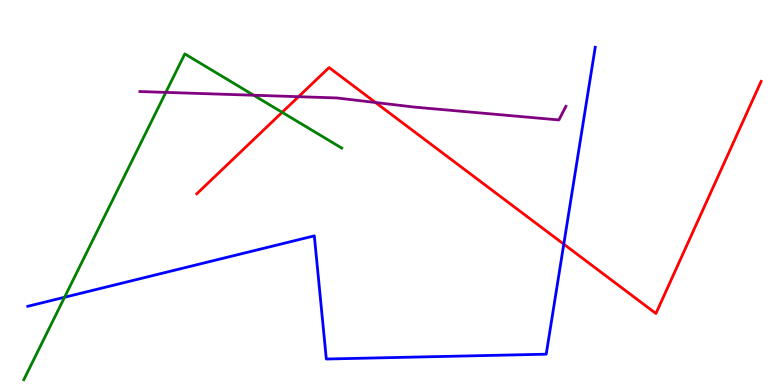[{'lines': ['blue', 'red'], 'intersections': [{'x': 7.27, 'y': 3.66}]}, {'lines': ['green', 'red'], 'intersections': [{'x': 3.64, 'y': 7.08}]}, {'lines': ['purple', 'red'], 'intersections': [{'x': 3.85, 'y': 7.49}, {'x': 4.85, 'y': 7.34}]}, {'lines': ['blue', 'green'], 'intersections': [{'x': 0.833, 'y': 2.28}]}, {'lines': ['blue', 'purple'], 'intersections': []}, {'lines': ['green', 'purple'], 'intersections': [{'x': 2.14, 'y': 7.6}, {'x': 3.27, 'y': 7.53}]}]